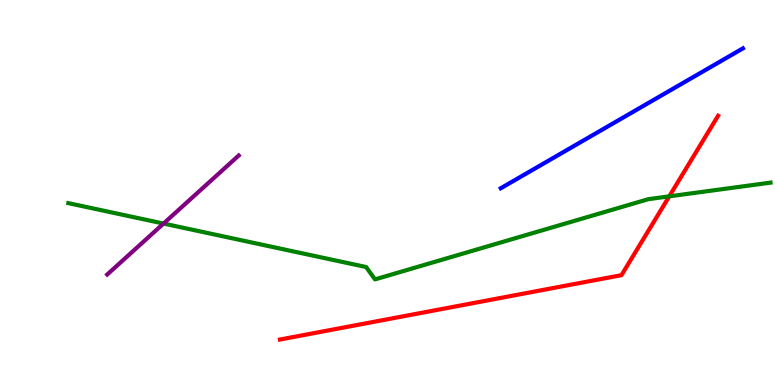[{'lines': ['blue', 'red'], 'intersections': []}, {'lines': ['green', 'red'], 'intersections': [{'x': 8.64, 'y': 4.9}]}, {'lines': ['purple', 'red'], 'intersections': []}, {'lines': ['blue', 'green'], 'intersections': []}, {'lines': ['blue', 'purple'], 'intersections': []}, {'lines': ['green', 'purple'], 'intersections': [{'x': 2.11, 'y': 4.19}]}]